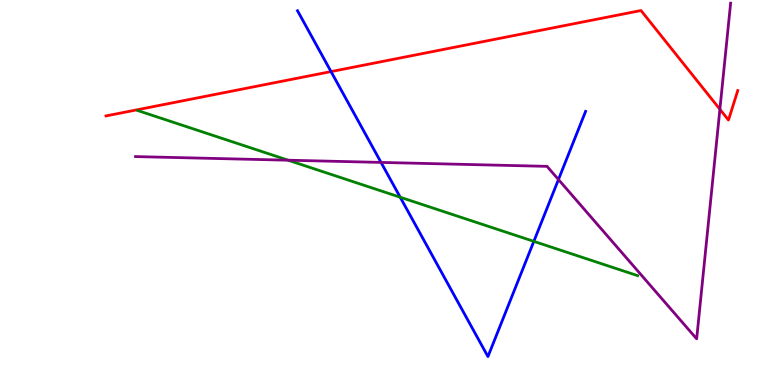[{'lines': ['blue', 'red'], 'intersections': [{'x': 4.27, 'y': 8.14}]}, {'lines': ['green', 'red'], 'intersections': []}, {'lines': ['purple', 'red'], 'intersections': [{'x': 9.29, 'y': 7.16}]}, {'lines': ['blue', 'green'], 'intersections': [{'x': 5.16, 'y': 4.88}, {'x': 6.89, 'y': 3.73}]}, {'lines': ['blue', 'purple'], 'intersections': [{'x': 4.92, 'y': 5.78}, {'x': 7.21, 'y': 5.34}]}, {'lines': ['green', 'purple'], 'intersections': [{'x': 3.72, 'y': 5.84}]}]